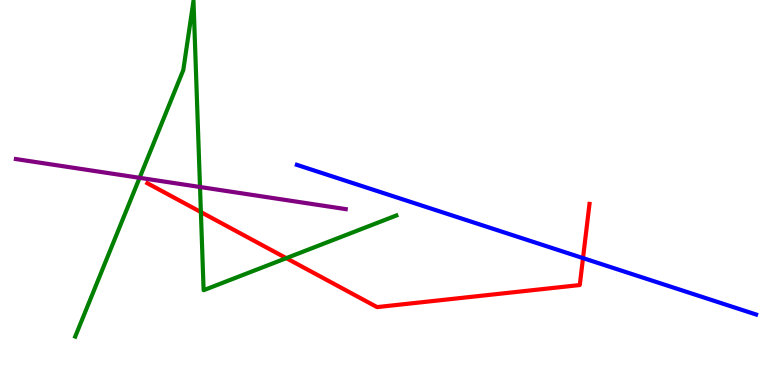[{'lines': ['blue', 'red'], 'intersections': [{'x': 7.52, 'y': 3.3}]}, {'lines': ['green', 'red'], 'intersections': [{'x': 2.59, 'y': 4.49}, {'x': 3.69, 'y': 3.29}]}, {'lines': ['purple', 'red'], 'intersections': []}, {'lines': ['blue', 'green'], 'intersections': []}, {'lines': ['blue', 'purple'], 'intersections': []}, {'lines': ['green', 'purple'], 'intersections': [{'x': 1.8, 'y': 5.38}, {'x': 2.58, 'y': 5.14}]}]